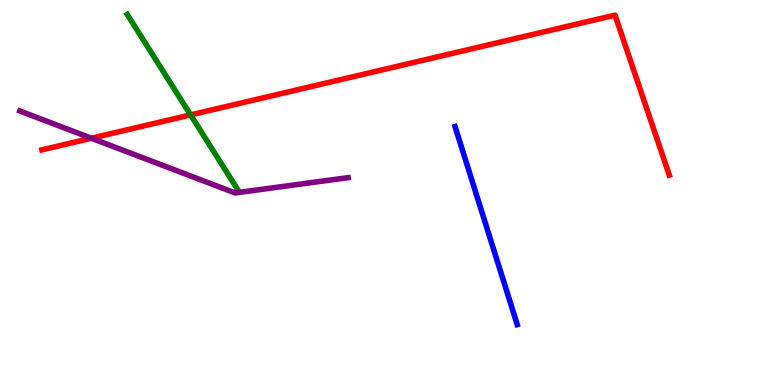[{'lines': ['blue', 'red'], 'intersections': []}, {'lines': ['green', 'red'], 'intersections': [{'x': 2.46, 'y': 7.02}]}, {'lines': ['purple', 'red'], 'intersections': [{'x': 1.18, 'y': 6.41}]}, {'lines': ['blue', 'green'], 'intersections': []}, {'lines': ['blue', 'purple'], 'intersections': []}, {'lines': ['green', 'purple'], 'intersections': []}]